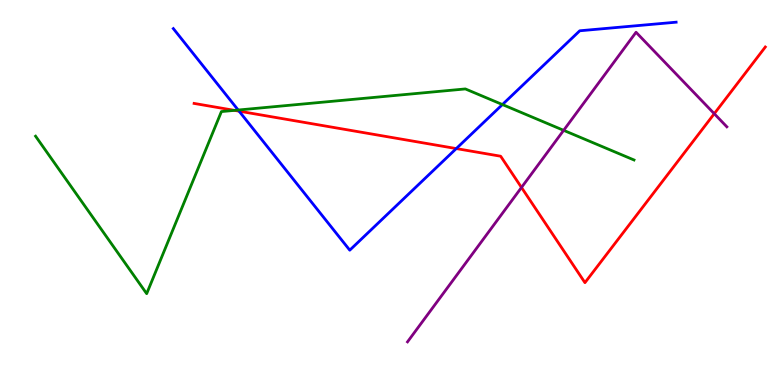[{'lines': ['blue', 'red'], 'intersections': [{'x': 3.08, 'y': 7.11}, {'x': 5.89, 'y': 6.14}]}, {'lines': ['green', 'red'], 'intersections': [{'x': 3.03, 'y': 7.13}]}, {'lines': ['purple', 'red'], 'intersections': [{'x': 6.73, 'y': 5.13}, {'x': 9.22, 'y': 7.05}]}, {'lines': ['blue', 'green'], 'intersections': [{'x': 3.07, 'y': 7.14}, {'x': 6.48, 'y': 7.28}]}, {'lines': ['blue', 'purple'], 'intersections': []}, {'lines': ['green', 'purple'], 'intersections': [{'x': 7.27, 'y': 6.61}]}]